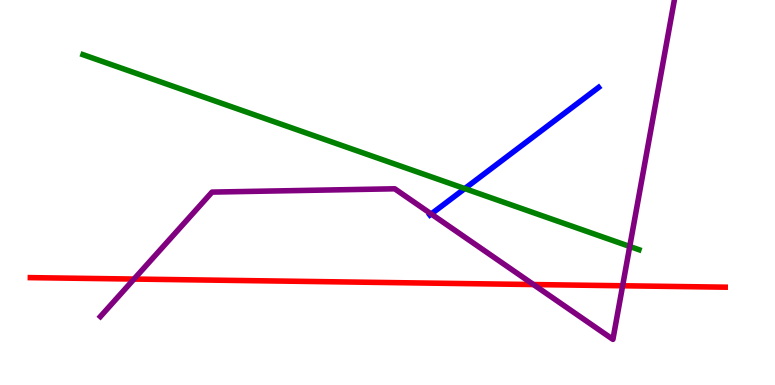[{'lines': ['blue', 'red'], 'intersections': []}, {'lines': ['green', 'red'], 'intersections': []}, {'lines': ['purple', 'red'], 'intersections': [{'x': 1.73, 'y': 2.75}, {'x': 6.88, 'y': 2.61}, {'x': 8.03, 'y': 2.58}]}, {'lines': ['blue', 'green'], 'intersections': [{'x': 6.0, 'y': 5.1}]}, {'lines': ['blue', 'purple'], 'intersections': [{'x': 5.56, 'y': 4.44}]}, {'lines': ['green', 'purple'], 'intersections': [{'x': 8.13, 'y': 3.6}]}]